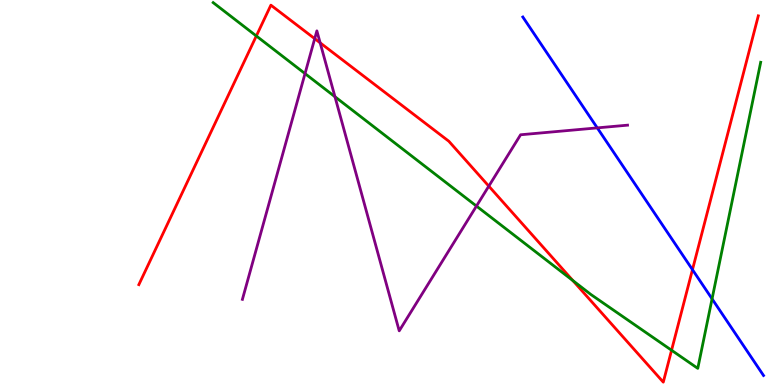[{'lines': ['blue', 'red'], 'intersections': [{'x': 8.94, 'y': 3.0}]}, {'lines': ['green', 'red'], 'intersections': [{'x': 3.31, 'y': 9.07}, {'x': 7.39, 'y': 2.71}, {'x': 8.67, 'y': 0.903}]}, {'lines': ['purple', 'red'], 'intersections': [{'x': 4.06, 'y': 9.0}, {'x': 4.13, 'y': 8.89}, {'x': 6.31, 'y': 5.17}]}, {'lines': ['blue', 'green'], 'intersections': [{'x': 9.19, 'y': 2.24}]}, {'lines': ['blue', 'purple'], 'intersections': [{'x': 7.71, 'y': 6.68}]}, {'lines': ['green', 'purple'], 'intersections': [{'x': 3.94, 'y': 8.09}, {'x': 4.32, 'y': 7.49}, {'x': 6.15, 'y': 4.65}]}]